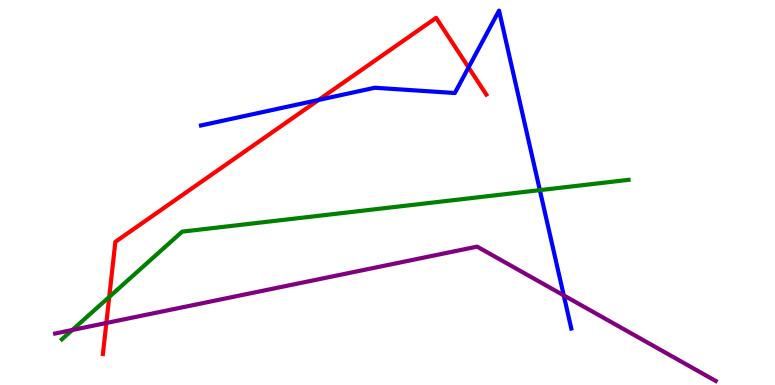[{'lines': ['blue', 'red'], 'intersections': [{'x': 4.11, 'y': 7.4}, {'x': 6.05, 'y': 8.25}]}, {'lines': ['green', 'red'], 'intersections': [{'x': 1.41, 'y': 2.29}]}, {'lines': ['purple', 'red'], 'intersections': [{'x': 1.37, 'y': 1.61}]}, {'lines': ['blue', 'green'], 'intersections': [{'x': 6.97, 'y': 5.06}]}, {'lines': ['blue', 'purple'], 'intersections': [{'x': 7.27, 'y': 2.33}]}, {'lines': ['green', 'purple'], 'intersections': [{'x': 0.933, 'y': 1.43}]}]